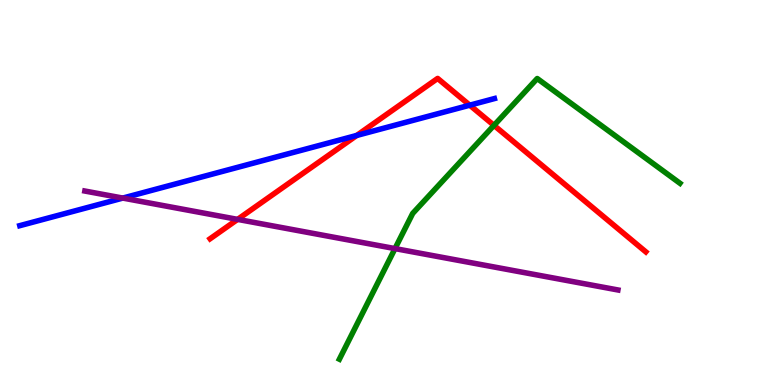[{'lines': ['blue', 'red'], 'intersections': [{'x': 4.6, 'y': 6.48}, {'x': 6.06, 'y': 7.27}]}, {'lines': ['green', 'red'], 'intersections': [{'x': 6.37, 'y': 6.74}]}, {'lines': ['purple', 'red'], 'intersections': [{'x': 3.07, 'y': 4.3}]}, {'lines': ['blue', 'green'], 'intersections': []}, {'lines': ['blue', 'purple'], 'intersections': [{'x': 1.58, 'y': 4.86}]}, {'lines': ['green', 'purple'], 'intersections': [{'x': 5.1, 'y': 3.54}]}]